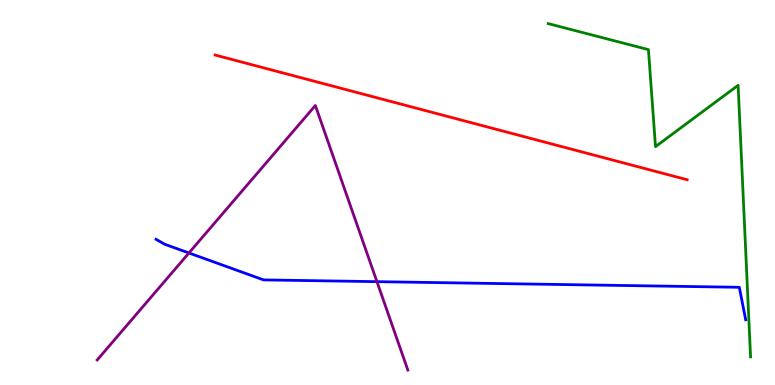[{'lines': ['blue', 'red'], 'intersections': []}, {'lines': ['green', 'red'], 'intersections': []}, {'lines': ['purple', 'red'], 'intersections': []}, {'lines': ['blue', 'green'], 'intersections': []}, {'lines': ['blue', 'purple'], 'intersections': [{'x': 2.44, 'y': 3.43}, {'x': 4.86, 'y': 2.68}]}, {'lines': ['green', 'purple'], 'intersections': []}]